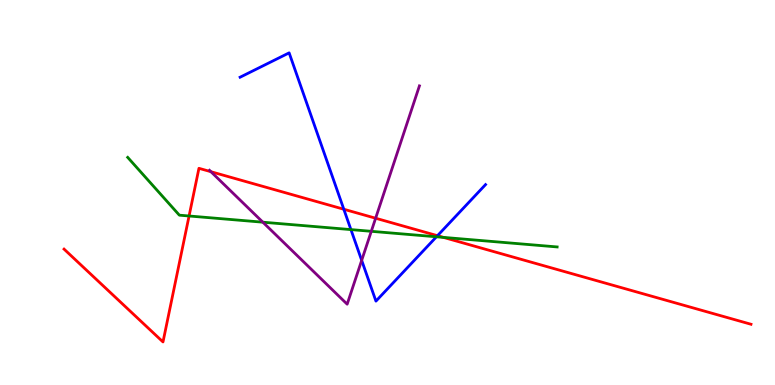[{'lines': ['blue', 'red'], 'intersections': [{'x': 4.44, 'y': 4.57}, {'x': 5.64, 'y': 3.88}]}, {'lines': ['green', 'red'], 'intersections': [{'x': 2.44, 'y': 4.39}, {'x': 5.72, 'y': 3.83}]}, {'lines': ['purple', 'red'], 'intersections': [{'x': 2.72, 'y': 5.54}, {'x': 4.85, 'y': 4.33}]}, {'lines': ['blue', 'green'], 'intersections': [{'x': 4.53, 'y': 4.04}, {'x': 5.63, 'y': 3.85}]}, {'lines': ['blue', 'purple'], 'intersections': [{'x': 4.67, 'y': 3.24}]}, {'lines': ['green', 'purple'], 'intersections': [{'x': 3.39, 'y': 4.23}, {'x': 4.79, 'y': 3.99}]}]